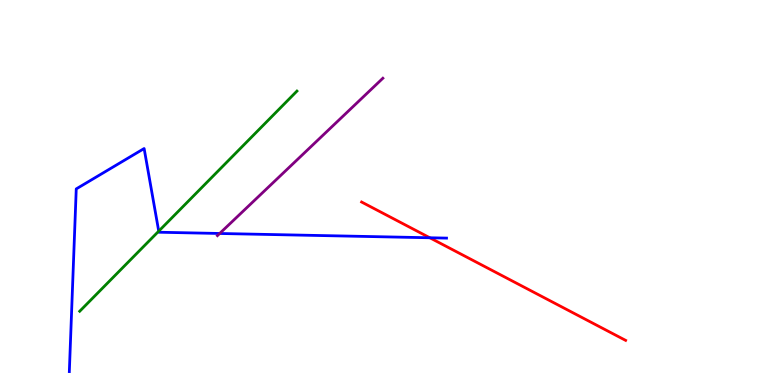[{'lines': ['blue', 'red'], 'intersections': [{'x': 5.55, 'y': 3.82}]}, {'lines': ['green', 'red'], 'intersections': []}, {'lines': ['purple', 'red'], 'intersections': []}, {'lines': ['blue', 'green'], 'intersections': [{'x': 2.05, 'y': 4.0}]}, {'lines': ['blue', 'purple'], 'intersections': [{'x': 2.83, 'y': 3.94}]}, {'lines': ['green', 'purple'], 'intersections': []}]